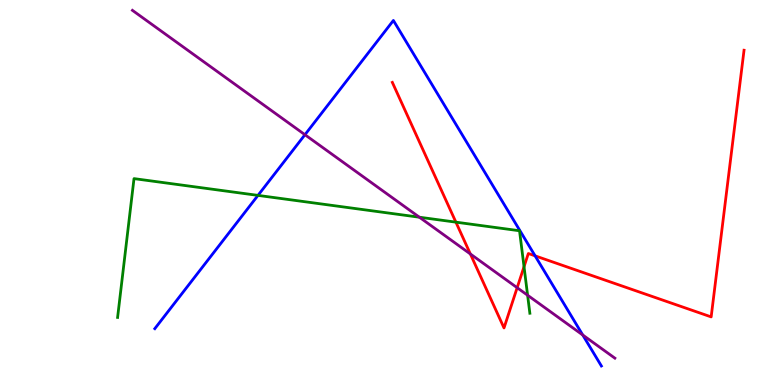[{'lines': ['blue', 'red'], 'intersections': [{'x': 6.9, 'y': 3.35}]}, {'lines': ['green', 'red'], 'intersections': [{'x': 5.88, 'y': 4.23}, {'x': 6.76, 'y': 3.07}]}, {'lines': ['purple', 'red'], 'intersections': [{'x': 6.07, 'y': 3.4}, {'x': 6.67, 'y': 2.53}]}, {'lines': ['blue', 'green'], 'intersections': [{'x': 3.33, 'y': 4.93}]}, {'lines': ['blue', 'purple'], 'intersections': [{'x': 3.93, 'y': 6.5}, {'x': 7.52, 'y': 1.3}]}, {'lines': ['green', 'purple'], 'intersections': [{'x': 5.41, 'y': 4.36}, {'x': 6.81, 'y': 2.33}]}]